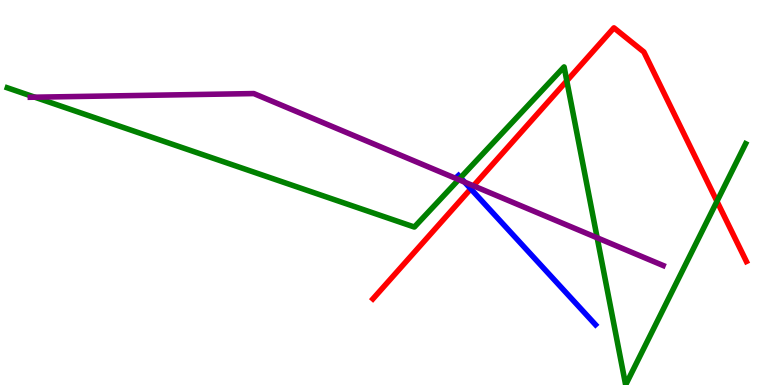[{'lines': ['blue', 'red'], 'intersections': [{'x': 6.07, 'y': 5.09}]}, {'lines': ['green', 'red'], 'intersections': [{'x': 7.31, 'y': 7.9}, {'x': 9.25, 'y': 4.77}]}, {'lines': ['purple', 'red'], 'intersections': [{'x': 6.11, 'y': 5.17}]}, {'lines': ['blue', 'green'], 'intersections': [{'x': 5.94, 'y': 5.38}]}, {'lines': ['blue', 'purple'], 'intersections': [{'x': 5.99, 'y': 5.27}]}, {'lines': ['green', 'purple'], 'intersections': [{'x': 0.449, 'y': 7.48}, {'x': 5.92, 'y': 5.33}, {'x': 7.71, 'y': 3.82}]}]